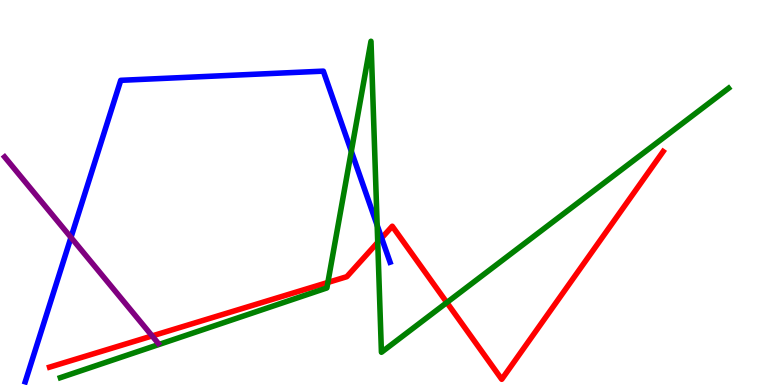[{'lines': ['blue', 'red'], 'intersections': [{'x': 4.92, 'y': 3.82}]}, {'lines': ['green', 'red'], 'intersections': [{'x': 4.23, 'y': 2.66}, {'x': 4.87, 'y': 3.7}, {'x': 5.77, 'y': 2.14}]}, {'lines': ['purple', 'red'], 'intersections': [{'x': 1.96, 'y': 1.27}]}, {'lines': ['blue', 'green'], 'intersections': [{'x': 4.53, 'y': 6.07}, {'x': 4.87, 'y': 4.15}]}, {'lines': ['blue', 'purple'], 'intersections': [{'x': 0.916, 'y': 3.83}]}, {'lines': ['green', 'purple'], 'intersections': []}]